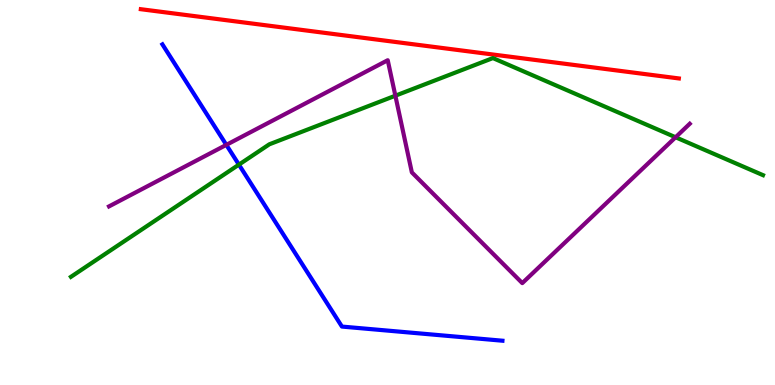[{'lines': ['blue', 'red'], 'intersections': []}, {'lines': ['green', 'red'], 'intersections': []}, {'lines': ['purple', 'red'], 'intersections': []}, {'lines': ['blue', 'green'], 'intersections': [{'x': 3.08, 'y': 5.72}]}, {'lines': ['blue', 'purple'], 'intersections': [{'x': 2.92, 'y': 6.24}]}, {'lines': ['green', 'purple'], 'intersections': [{'x': 5.1, 'y': 7.51}, {'x': 8.72, 'y': 6.43}]}]